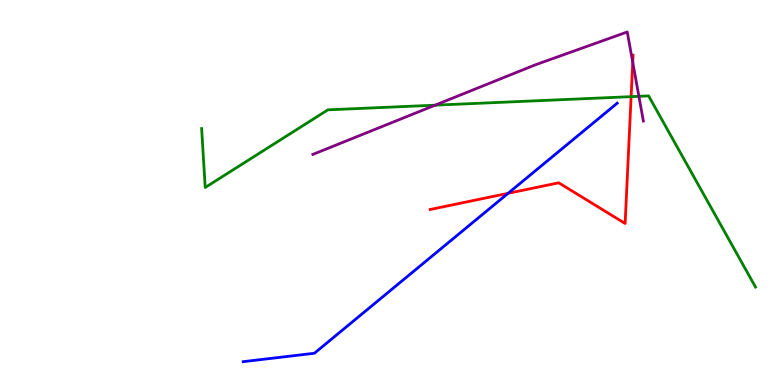[{'lines': ['blue', 'red'], 'intersections': [{'x': 6.56, 'y': 4.98}]}, {'lines': ['green', 'red'], 'intersections': [{'x': 8.14, 'y': 7.49}]}, {'lines': ['purple', 'red'], 'intersections': [{'x': 8.16, 'y': 8.38}]}, {'lines': ['blue', 'green'], 'intersections': []}, {'lines': ['blue', 'purple'], 'intersections': []}, {'lines': ['green', 'purple'], 'intersections': [{'x': 5.61, 'y': 7.27}, {'x': 8.24, 'y': 7.5}]}]